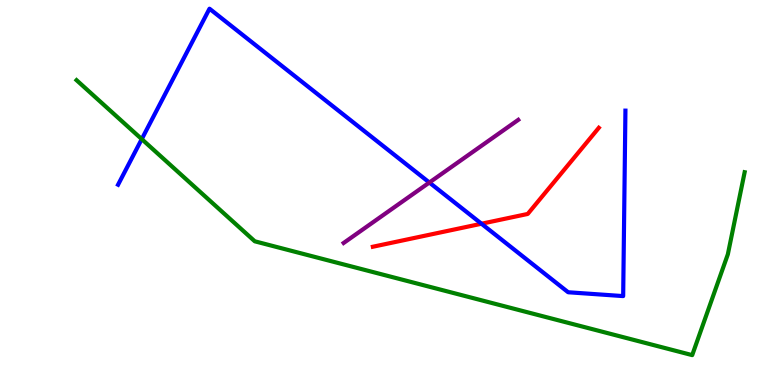[{'lines': ['blue', 'red'], 'intersections': [{'x': 6.21, 'y': 4.19}]}, {'lines': ['green', 'red'], 'intersections': []}, {'lines': ['purple', 'red'], 'intersections': []}, {'lines': ['blue', 'green'], 'intersections': [{'x': 1.83, 'y': 6.39}]}, {'lines': ['blue', 'purple'], 'intersections': [{'x': 5.54, 'y': 5.26}]}, {'lines': ['green', 'purple'], 'intersections': []}]